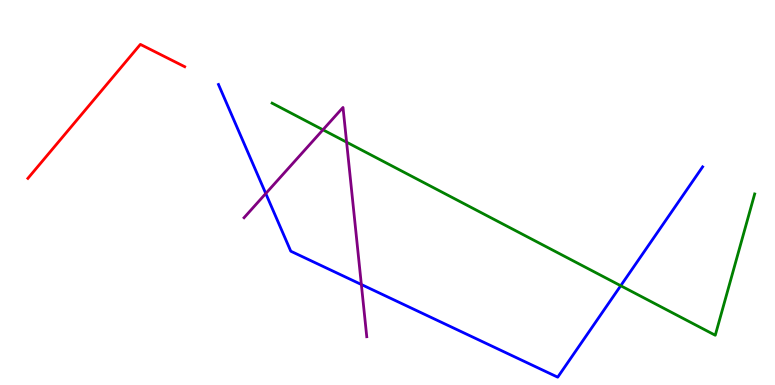[{'lines': ['blue', 'red'], 'intersections': []}, {'lines': ['green', 'red'], 'intersections': []}, {'lines': ['purple', 'red'], 'intersections': []}, {'lines': ['blue', 'green'], 'intersections': [{'x': 8.01, 'y': 2.58}]}, {'lines': ['blue', 'purple'], 'intersections': [{'x': 3.43, 'y': 4.97}, {'x': 4.66, 'y': 2.61}]}, {'lines': ['green', 'purple'], 'intersections': [{'x': 4.17, 'y': 6.63}, {'x': 4.47, 'y': 6.31}]}]